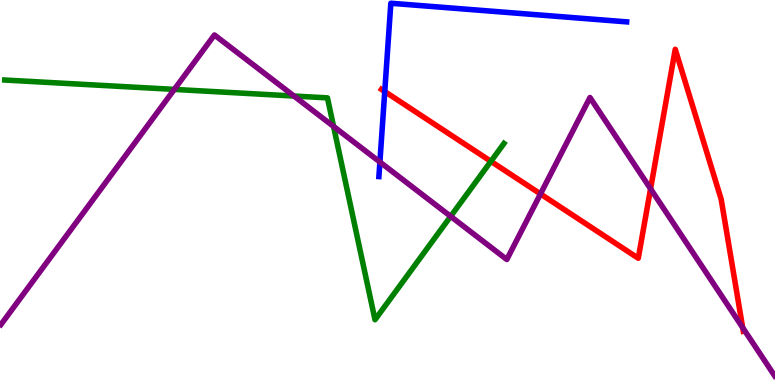[{'lines': ['blue', 'red'], 'intersections': [{'x': 4.96, 'y': 7.62}]}, {'lines': ['green', 'red'], 'intersections': [{'x': 6.33, 'y': 5.81}]}, {'lines': ['purple', 'red'], 'intersections': [{'x': 6.97, 'y': 4.96}, {'x': 8.39, 'y': 5.1}, {'x': 9.58, 'y': 1.49}]}, {'lines': ['blue', 'green'], 'intersections': []}, {'lines': ['blue', 'purple'], 'intersections': [{'x': 4.9, 'y': 5.79}]}, {'lines': ['green', 'purple'], 'intersections': [{'x': 2.25, 'y': 7.68}, {'x': 3.79, 'y': 7.51}, {'x': 4.3, 'y': 6.72}, {'x': 5.81, 'y': 4.38}]}]